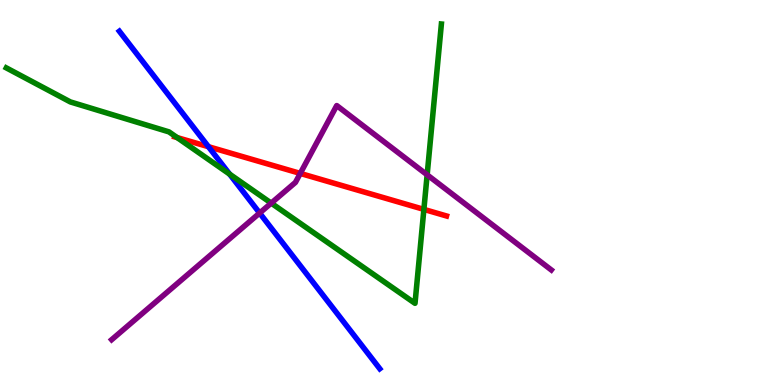[{'lines': ['blue', 'red'], 'intersections': [{'x': 2.69, 'y': 6.19}]}, {'lines': ['green', 'red'], 'intersections': [{'x': 2.29, 'y': 6.43}, {'x': 5.47, 'y': 4.56}]}, {'lines': ['purple', 'red'], 'intersections': [{'x': 3.87, 'y': 5.5}]}, {'lines': ['blue', 'green'], 'intersections': [{'x': 2.96, 'y': 5.48}]}, {'lines': ['blue', 'purple'], 'intersections': [{'x': 3.35, 'y': 4.47}]}, {'lines': ['green', 'purple'], 'intersections': [{'x': 3.5, 'y': 4.72}, {'x': 5.51, 'y': 5.46}]}]